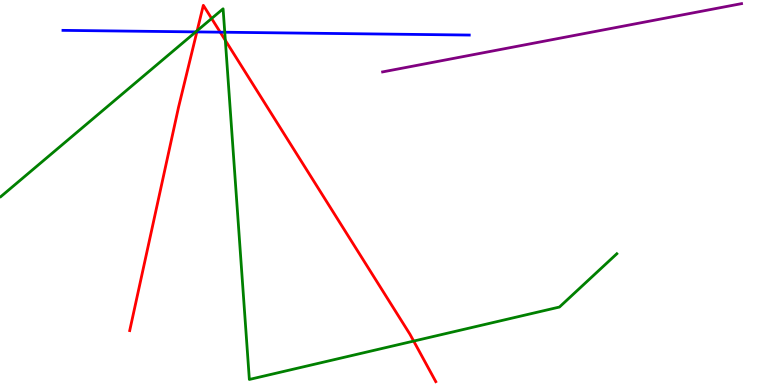[{'lines': ['blue', 'red'], 'intersections': [{'x': 2.54, 'y': 9.17}, {'x': 2.84, 'y': 9.16}]}, {'lines': ['green', 'red'], 'intersections': [{'x': 2.54, 'y': 9.2}, {'x': 2.73, 'y': 9.52}, {'x': 2.91, 'y': 8.95}, {'x': 5.34, 'y': 1.14}]}, {'lines': ['purple', 'red'], 'intersections': []}, {'lines': ['blue', 'green'], 'intersections': [{'x': 2.53, 'y': 9.17}, {'x': 2.9, 'y': 9.16}]}, {'lines': ['blue', 'purple'], 'intersections': []}, {'lines': ['green', 'purple'], 'intersections': []}]